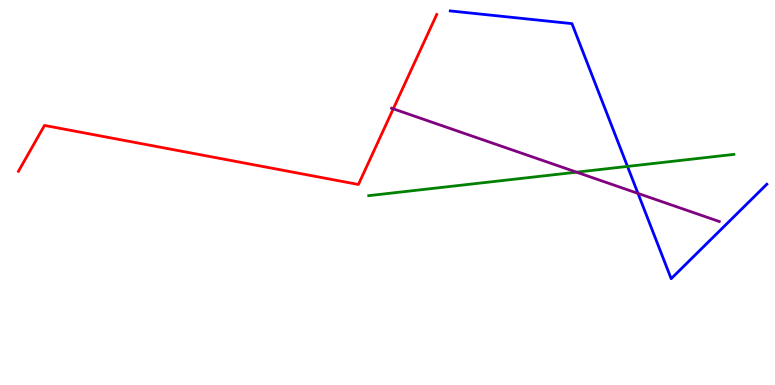[{'lines': ['blue', 'red'], 'intersections': []}, {'lines': ['green', 'red'], 'intersections': []}, {'lines': ['purple', 'red'], 'intersections': [{'x': 5.07, 'y': 7.17}]}, {'lines': ['blue', 'green'], 'intersections': [{'x': 8.1, 'y': 5.68}]}, {'lines': ['blue', 'purple'], 'intersections': [{'x': 8.23, 'y': 4.98}]}, {'lines': ['green', 'purple'], 'intersections': [{'x': 7.44, 'y': 5.53}]}]